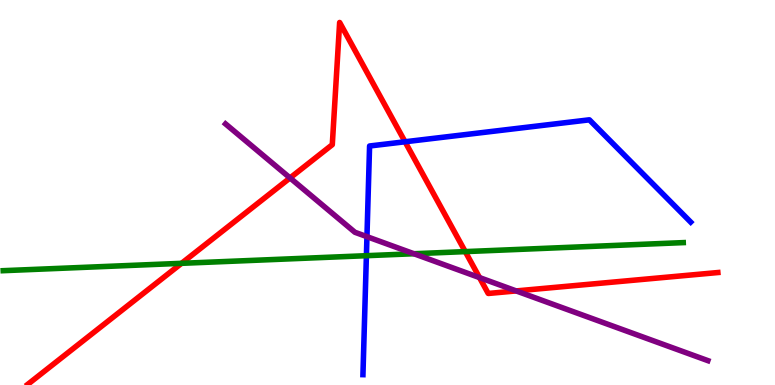[{'lines': ['blue', 'red'], 'intersections': [{'x': 5.23, 'y': 6.32}]}, {'lines': ['green', 'red'], 'intersections': [{'x': 2.34, 'y': 3.16}, {'x': 6.0, 'y': 3.46}]}, {'lines': ['purple', 'red'], 'intersections': [{'x': 3.74, 'y': 5.38}, {'x': 6.19, 'y': 2.79}, {'x': 6.66, 'y': 2.44}]}, {'lines': ['blue', 'green'], 'intersections': [{'x': 4.73, 'y': 3.36}]}, {'lines': ['blue', 'purple'], 'intersections': [{'x': 4.73, 'y': 3.85}]}, {'lines': ['green', 'purple'], 'intersections': [{'x': 5.34, 'y': 3.41}]}]